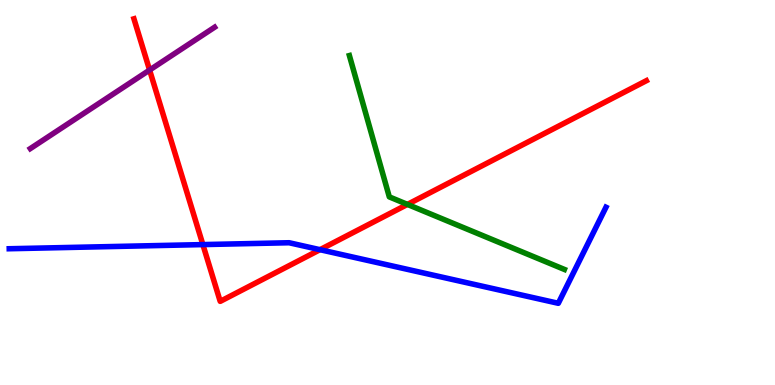[{'lines': ['blue', 'red'], 'intersections': [{'x': 2.62, 'y': 3.65}, {'x': 4.13, 'y': 3.51}]}, {'lines': ['green', 'red'], 'intersections': [{'x': 5.26, 'y': 4.69}]}, {'lines': ['purple', 'red'], 'intersections': [{'x': 1.93, 'y': 8.18}]}, {'lines': ['blue', 'green'], 'intersections': []}, {'lines': ['blue', 'purple'], 'intersections': []}, {'lines': ['green', 'purple'], 'intersections': []}]